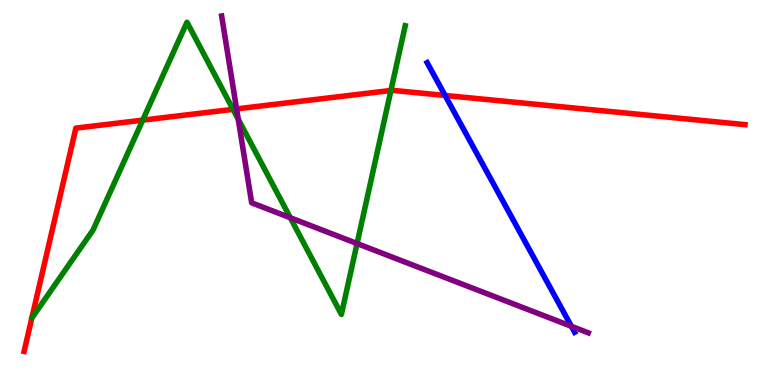[{'lines': ['blue', 'red'], 'intersections': [{'x': 5.74, 'y': 7.52}]}, {'lines': ['green', 'red'], 'intersections': [{'x': 1.84, 'y': 6.88}, {'x': 3.01, 'y': 7.16}, {'x': 5.04, 'y': 7.65}]}, {'lines': ['purple', 'red'], 'intersections': [{'x': 3.05, 'y': 7.17}]}, {'lines': ['blue', 'green'], 'intersections': []}, {'lines': ['blue', 'purple'], 'intersections': [{'x': 7.37, 'y': 1.52}]}, {'lines': ['green', 'purple'], 'intersections': [{'x': 3.07, 'y': 6.9}, {'x': 3.75, 'y': 4.34}, {'x': 4.61, 'y': 3.67}]}]